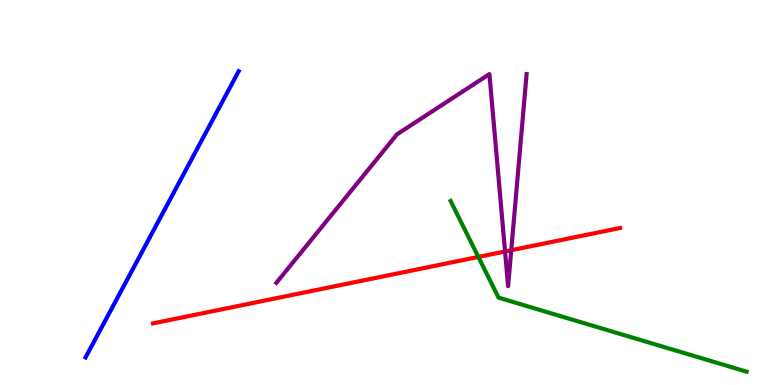[{'lines': ['blue', 'red'], 'intersections': []}, {'lines': ['green', 'red'], 'intersections': [{'x': 6.17, 'y': 3.33}]}, {'lines': ['purple', 'red'], 'intersections': [{'x': 6.52, 'y': 3.47}, {'x': 6.6, 'y': 3.5}]}, {'lines': ['blue', 'green'], 'intersections': []}, {'lines': ['blue', 'purple'], 'intersections': []}, {'lines': ['green', 'purple'], 'intersections': []}]